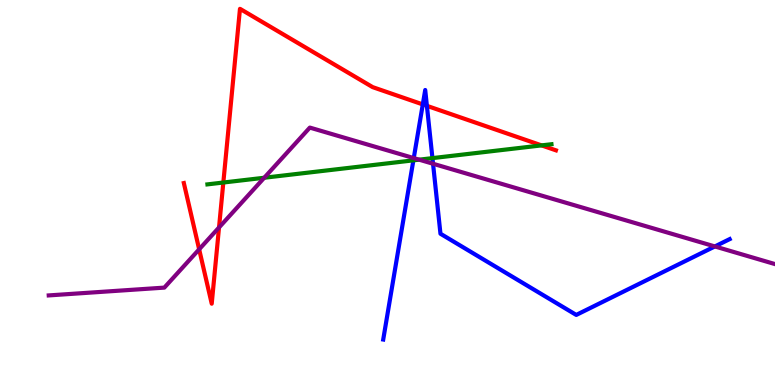[{'lines': ['blue', 'red'], 'intersections': [{'x': 5.46, 'y': 7.29}, {'x': 5.51, 'y': 7.25}]}, {'lines': ['green', 'red'], 'intersections': [{'x': 2.88, 'y': 5.26}, {'x': 6.99, 'y': 6.22}]}, {'lines': ['purple', 'red'], 'intersections': [{'x': 2.57, 'y': 3.52}, {'x': 2.83, 'y': 4.09}]}, {'lines': ['blue', 'green'], 'intersections': [{'x': 5.33, 'y': 5.84}, {'x': 5.58, 'y': 5.89}]}, {'lines': ['blue', 'purple'], 'intersections': [{'x': 5.34, 'y': 5.89}, {'x': 5.59, 'y': 5.75}, {'x': 9.22, 'y': 3.6}]}, {'lines': ['green', 'purple'], 'intersections': [{'x': 3.41, 'y': 5.38}, {'x': 5.41, 'y': 5.85}]}]